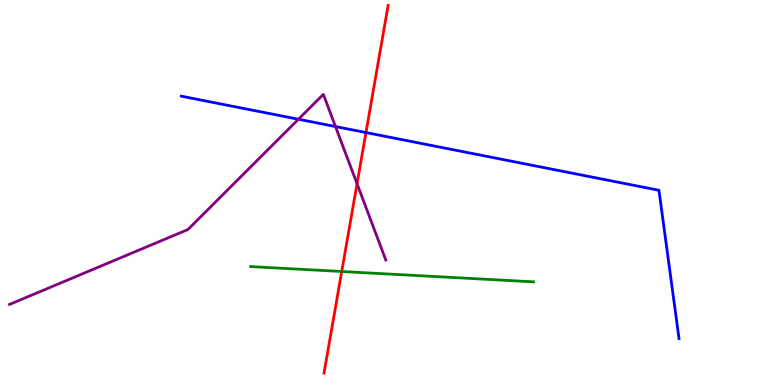[{'lines': ['blue', 'red'], 'intersections': [{'x': 4.72, 'y': 6.56}]}, {'lines': ['green', 'red'], 'intersections': [{'x': 4.41, 'y': 2.95}]}, {'lines': ['purple', 'red'], 'intersections': [{'x': 4.61, 'y': 5.23}]}, {'lines': ['blue', 'green'], 'intersections': []}, {'lines': ['blue', 'purple'], 'intersections': [{'x': 3.85, 'y': 6.9}, {'x': 4.33, 'y': 6.71}]}, {'lines': ['green', 'purple'], 'intersections': []}]